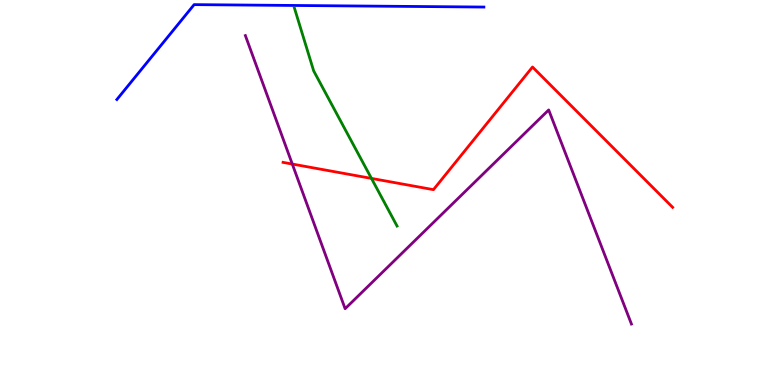[{'lines': ['blue', 'red'], 'intersections': []}, {'lines': ['green', 'red'], 'intersections': [{'x': 4.79, 'y': 5.37}]}, {'lines': ['purple', 'red'], 'intersections': [{'x': 3.77, 'y': 5.74}]}, {'lines': ['blue', 'green'], 'intersections': []}, {'lines': ['blue', 'purple'], 'intersections': []}, {'lines': ['green', 'purple'], 'intersections': []}]